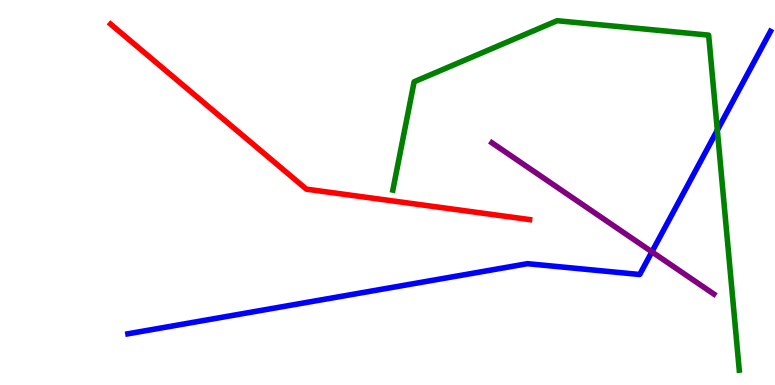[{'lines': ['blue', 'red'], 'intersections': []}, {'lines': ['green', 'red'], 'intersections': []}, {'lines': ['purple', 'red'], 'intersections': []}, {'lines': ['blue', 'green'], 'intersections': [{'x': 9.26, 'y': 6.62}]}, {'lines': ['blue', 'purple'], 'intersections': [{'x': 8.41, 'y': 3.46}]}, {'lines': ['green', 'purple'], 'intersections': []}]